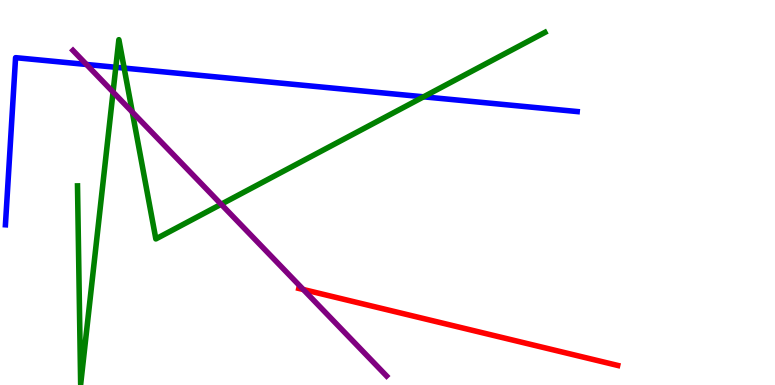[{'lines': ['blue', 'red'], 'intersections': []}, {'lines': ['green', 'red'], 'intersections': []}, {'lines': ['purple', 'red'], 'intersections': [{'x': 3.91, 'y': 2.48}]}, {'lines': ['blue', 'green'], 'intersections': [{'x': 1.49, 'y': 8.25}, {'x': 1.6, 'y': 8.23}, {'x': 5.47, 'y': 7.49}]}, {'lines': ['blue', 'purple'], 'intersections': [{'x': 1.12, 'y': 8.33}]}, {'lines': ['green', 'purple'], 'intersections': [{'x': 1.46, 'y': 7.61}, {'x': 1.71, 'y': 7.09}, {'x': 2.85, 'y': 4.69}]}]